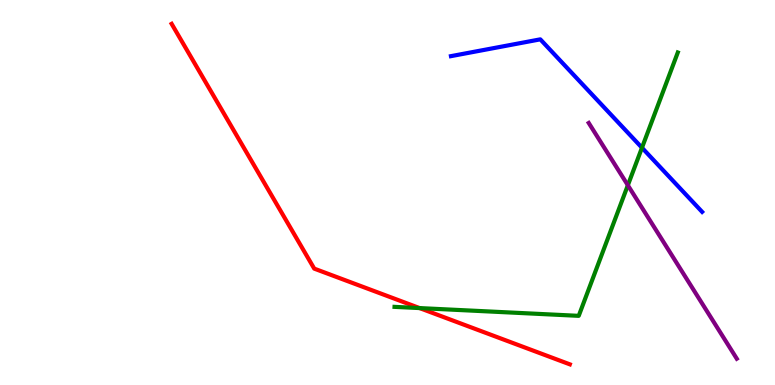[{'lines': ['blue', 'red'], 'intersections': []}, {'lines': ['green', 'red'], 'intersections': [{'x': 5.41, 'y': 2.0}]}, {'lines': ['purple', 'red'], 'intersections': []}, {'lines': ['blue', 'green'], 'intersections': [{'x': 8.28, 'y': 6.16}]}, {'lines': ['blue', 'purple'], 'intersections': []}, {'lines': ['green', 'purple'], 'intersections': [{'x': 8.1, 'y': 5.19}]}]